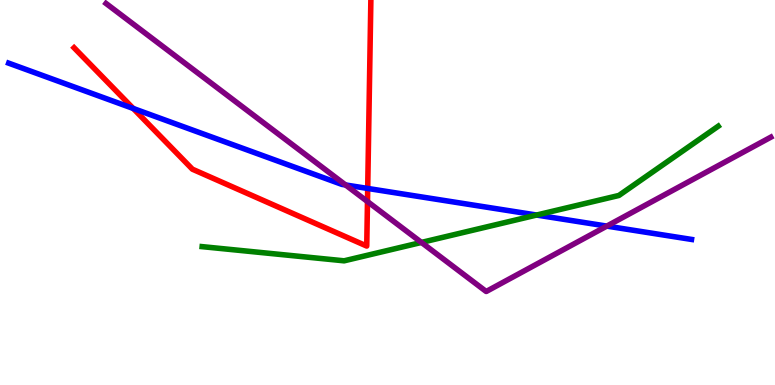[{'lines': ['blue', 'red'], 'intersections': [{'x': 1.72, 'y': 7.18}, {'x': 4.74, 'y': 5.11}]}, {'lines': ['green', 'red'], 'intersections': []}, {'lines': ['purple', 'red'], 'intersections': [{'x': 4.74, 'y': 4.76}]}, {'lines': ['blue', 'green'], 'intersections': [{'x': 6.92, 'y': 4.41}]}, {'lines': ['blue', 'purple'], 'intersections': [{'x': 4.46, 'y': 5.2}, {'x': 7.83, 'y': 4.13}]}, {'lines': ['green', 'purple'], 'intersections': [{'x': 5.44, 'y': 3.7}]}]